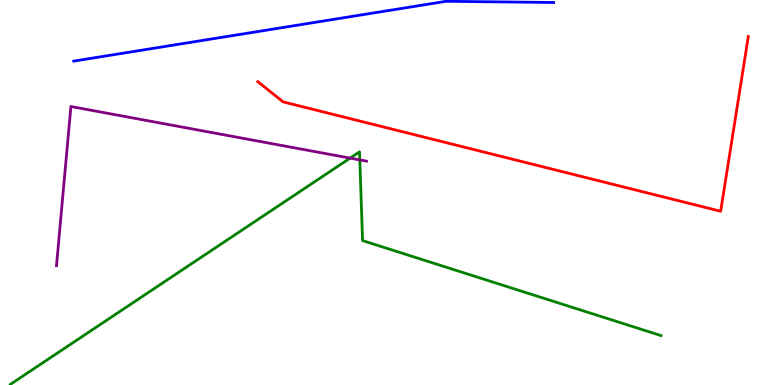[{'lines': ['blue', 'red'], 'intersections': []}, {'lines': ['green', 'red'], 'intersections': []}, {'lines': ['purple', 'red'], 'intersections': []}, {'lines': ['blue', 'green'], 'intersections': []}, {'lines': ['blue', 'purple'], 'intersections': []}, {'lines': ['green', 'purple'], 'intersections': [{'x': 4.52, 'y': 5.89}, {'x': 4.64, 'y': 5.85}]}]